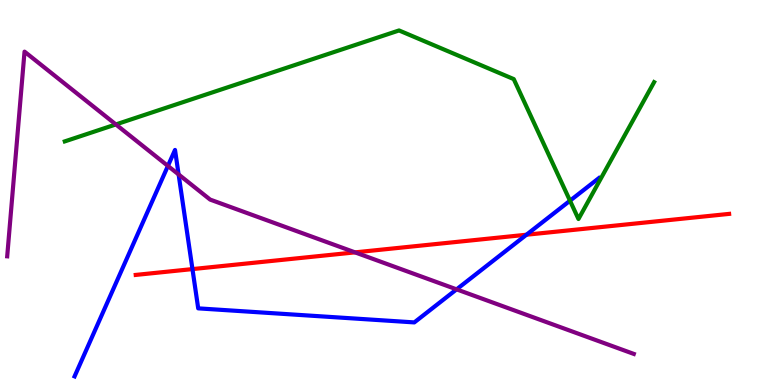[{'lines': ['blue', 'red'], 'intersections': [{'x': 2.48, 'y': 3.01}, {'x': 6.79, 'y': 3.9}]}, {'lines': ['green', 'red'], 'intersections': []}, {'lines': ['purple', 'red'], 'intersections': [{'x': 4.58, 'y': 3.45}]}, {'lines': ['blue', 'green'], 'intersections': [{'x': 7.35, 'y': 4.79}]}, {'lines': ['blue', 'purple'], 'intersections': [{'x': 2.17, 'y': 5.69}, {'x': 2.3, 'y': 5.47}, {'x': 5.89, 'y': 2.48}]}, {'lines': ['green', 'purple'], 'intersections': [{'x': 1.49, 'y': 6.77}]}]